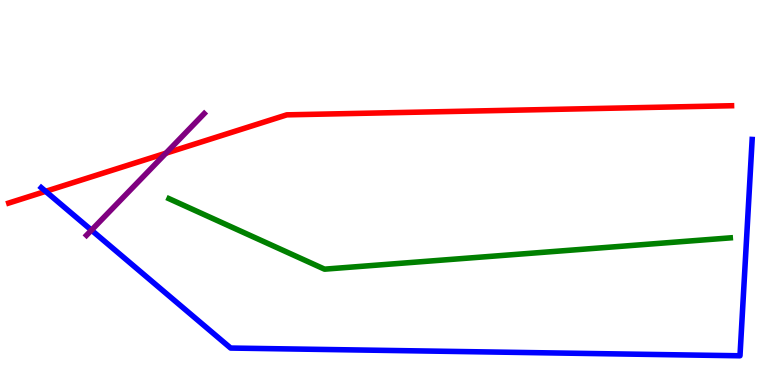[{'lines': ['blue', 'red'], 'intersections': [{'x': 0.589, 'y': 5.03}]}, {'lines': ['green', 'red'], 'intersections': []}, {'lines': ['purple', 'red'], 'intersections': [{'x': 2.14, 'y': 6.02}]}, {'lines': ['blue', 'green'], 'intersections': []}, {'lines': ['blue', 'purple'], 'intersections': [{'x': 1.18, 'y': 4.02}]}, {'lines': ['green', 'purple'], 'intersections': []}]